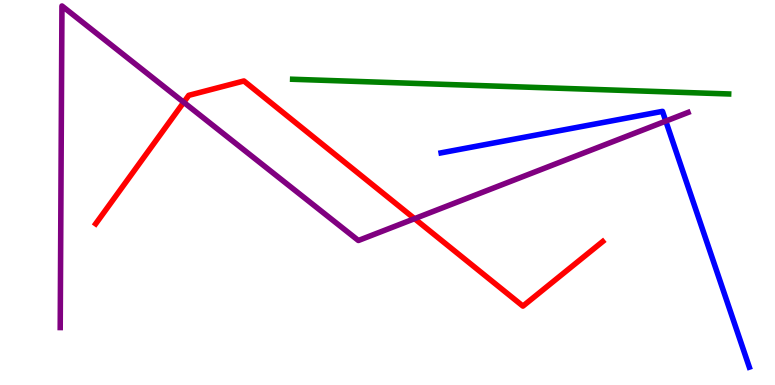[{'lines': ['blue', 'red'], 'intersections': []}, {'lines': ['green', 'red'], 'intersections': []}, {'lines': ['purple', 'red'], 'intersections': [{'x': 2.37, 'y': 7.34}, {'x': 5.35, 'y': 4.32}]}, {'lines': ['blue', 'green'], 'intersections': []}, {'lines': ['blue', 'purple'], 'intersections': [{'x': 8.59, 'y': 6.85}]}, {'lines': ['green', 'purple'], 'intersections': []}]